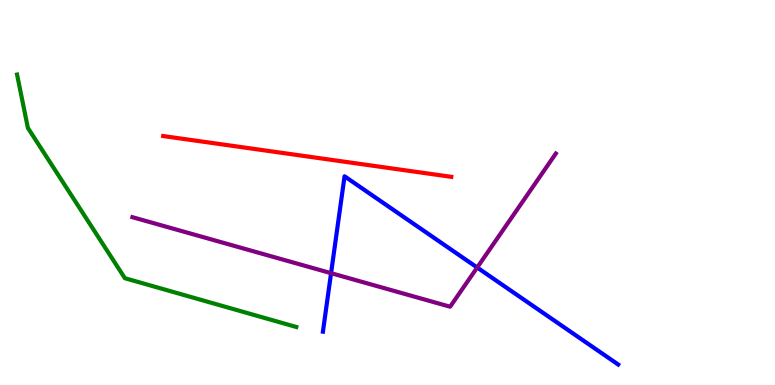[{'lines': ['blue', 'red'], 'intersections': []}, {'lines': ['green', 'red'], 'intersections': []}, {'lines': ['purple', 'red'], 'intersections': []}, {'lines': ['blue', 'green'], 'intersections': []}, {'lines': ['blue', 'purple'], 'intersections': [{'x': 4.27, 'y': 2.9}, {'x': 6.16, 'y': 3.05}]}, {'lines': ['green', 'purple'], 'intersections': []}]